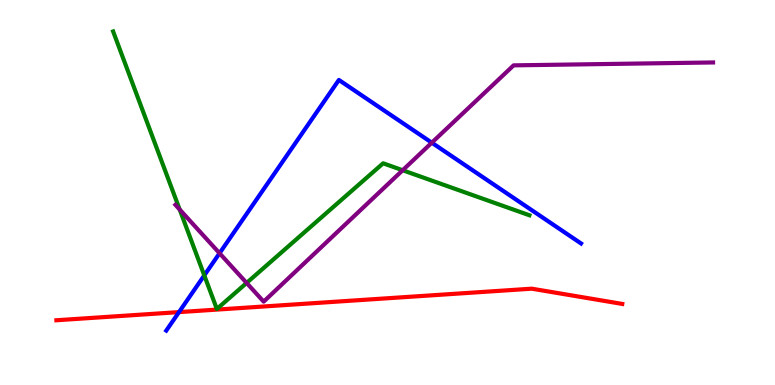[{'lines': ['blue', 'red'], 'intersections': [{'x': 2.31, 'y': 1.89}]}, {'lines': ['green', 'red'], 'intersections': []}, {'lines': ['purple', 'red'], 'intersections': []}, {'lines': ['blue', 'green'], 'intersections': [{'x': 2.64, 'y': 2.85}]}, {'lines': ['blue', 'purple'], 'intersections': [{'x': 2.83, 'y': 3.42}, {'x': 5.57, 'y': 6.29}]}, {'lines': ['green', 'purple'], 'intersections': [{'x': 2.32, 'y': 4.56}, {'x': 3.18, 'y': 2.65}, {'x': 5.2, 'y': 5.58}]}]